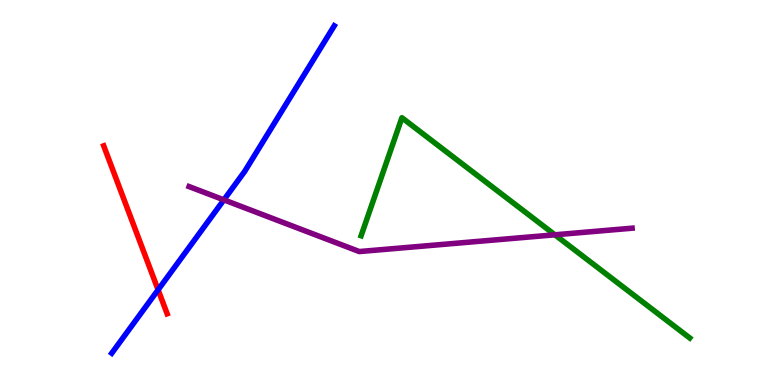[{'lines': ['blue', 'red'], 'intersections': [{'x': 2.04, 'y': 2.47}]}, {'lines': ['green', 'red'], 'intersections': []}, {'lines': ['purple', 'red'], 'intersections': []}, {'lines': ['blue', 'green'], 'intersections': []}, {'lines': ['blue', 'purple'], 'intersections': [{'x': 2.89, 'y': 4.81}]}, {'lines': ['green', 'purple'], 'intersections': [{'x': 7.16, 'y': 3.9}]}]